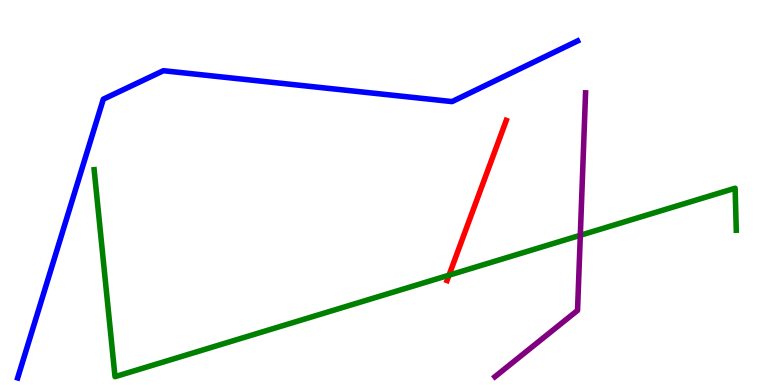[{'lines': ['blue', 'red'], 'intersections': []}, {'lines': ['green', 'red'], 'intersections': [{'x': 5.79, 'y': 2.85}]}, {'lines': ['purple', 'red'], 'intersections': []}, {'lines': ['blue', 'green'], 'intersections': []}, {'lines': ['blue', 'purple'], 'intersections': []}, {'lines': ['green', 'purple'], 'intersections': [{'x': 7.49, 'y': 3.89}]}]